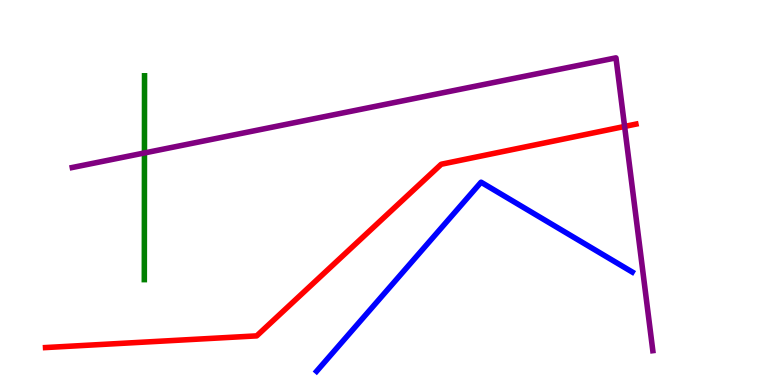[{'lines': ['blue', 'red'], 'intersections': []}, {'lines': ['green', 'red'], 'intersections': []}, {'lines': ['purple', 'red'], 'intersections': [{'x': 8.06, 'y': 6.72}]}, {'lines': ['blue', 'green'], 'intersections': []}, {'lines': ['blue', 'purple'], 'intersections': []}, {'lines': ['green', 'purple'], 'intersections': [{'x': 1.86, 'y': 6.03}]}]